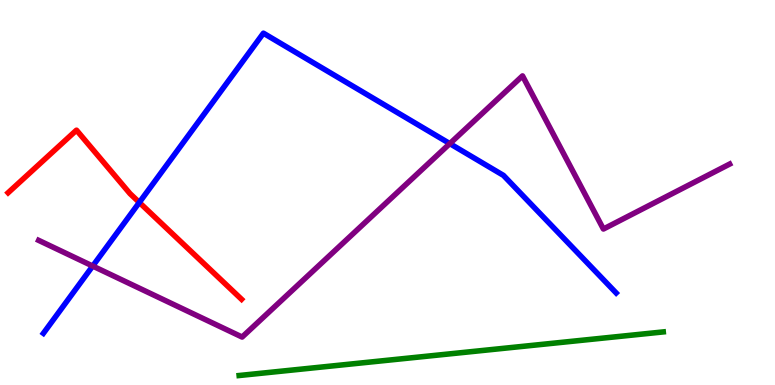[{'lines': ['blue', 'red'], 'intersections': [{'x': 1.8, 'y': 4.74}]}, {'lines': ['green', 'red'], 'intersections': []}, {'lines': ['purple', 'red'], 'intersections': []}, {'lines': ['blue', 'green'], 'intersections': []}, {'lines': ['blue', 'purple'], 'intersections': [{'x': 1.2, 'y': 3.09}, {'x': 5.8, 'y': 6.27}]}, {'lines': ['green', 'purple'], 'intersections': []}]